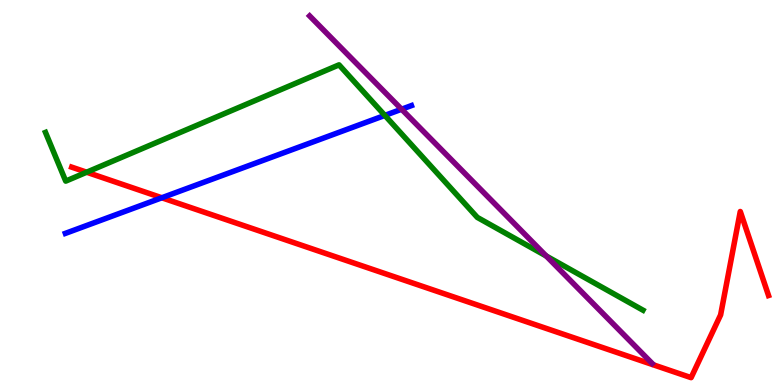[{'lines': ['blue', 'red'], 'intersections': [{'x': 2.09, 'y': 4.86}]}, {'lines': ['green', 'red'], 'intersections': [{'x': 1.12, 'y': 5.53}]}, {'lines': ['purple', 'red'], 'intersections': []}, {'lines': ['blue', 'green'], 'intersections': [{'x': 4.97, 'y': 7.0}]}, {'lines': ['blue', 'purple'], 'intersections': [{'x': 5.18, 'y': 7.16}]}, {'lines': ['green', 'purple'], 'intersections': [{'x': 7.05, 'y': 3.35}]}]